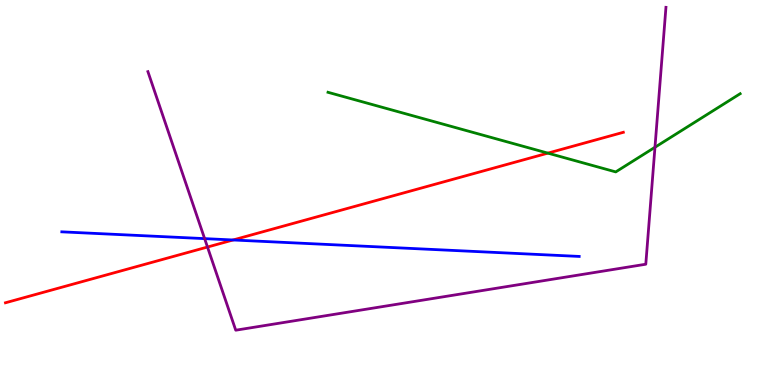[{'lines': ['blue', 'red'], 'intersections': [{'x': 3.01, 'y': 3.77}]}, {'lines': ['green', 'red'], 'intersections': [{'x': 7.07, 'y': 6.02}]}, {'lines': ['purple', 'red'], 'intersections': [{'x': 2.68, 'y': 3.58}]}, {'lines': ['blue', 'green'], 'intersections': []}, {'lines': ['blue', 'purple'], 'intersections': [{'x': 2.64, 'y': 3.8}]}, {'lines': ['green', 'purple'], 'intersections': [{'x': 8.45, 'y': 6.18}]}]